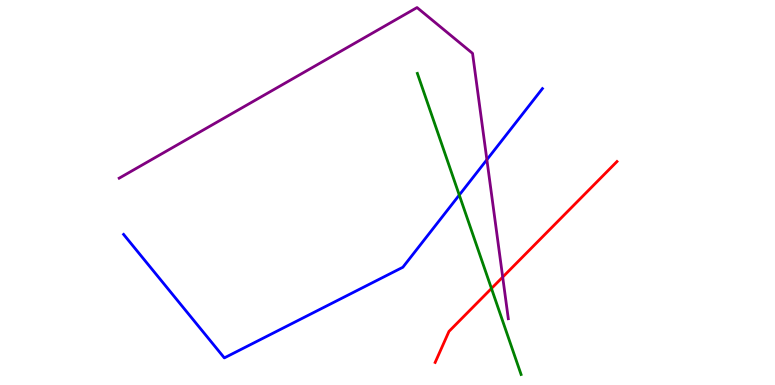[{'lines': ['blue', 'red'], 'intersections': []}, {'lines': ['green', 'red'], 'intersections': [{'x': 6.34, 'y': 2.51}]}, {'lines': ['purple', 'red'], 'intersections': [{'x': 6.49, 'y': 2.8}]}, {'lines': ['blue', 'green'], 'intersections': [{'x': 5.93, 'y': 4.93}]}, {'lines': ['blue', 'purple'], 'intersections': [{'x': 6.28, 'y': 5.85}]}, {'lines': ['green', 'purple'], 'intersections': []}]